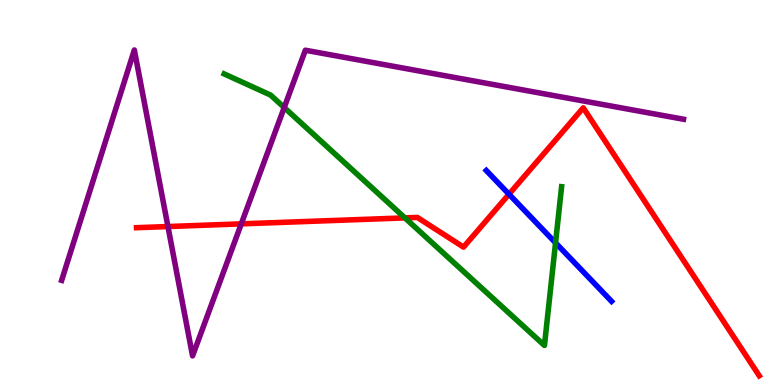[{'lines': ['blue', 'red'], 'intersections': [{'x': 6.57, 'y': 4.96}]}, {'lines': ['green', 'red'], 'intersections': [{'x': 5.22, 'y': 4.34}]}, {'lines': ['purple', 'red'], 'intersections': [{'x': 2.17, 'y': 4.12}, {'x': 3.11, 'y': 4.19}]}, {'lines': ['blue', 'green'], 'intersections': [{'x': 7.17, 'y': 3.69}]}, {'lines': ['blue', 'purple'], 'intersections': []}, {'lines': ['green', 'purple'], 'intersections': [{'x': 3.67, 'y': 7.21}]}]